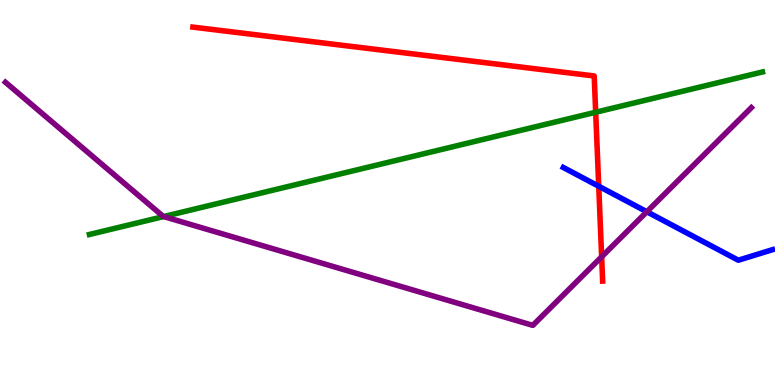[{'lines': ['blue', 'red'], 'intersections': [{'x': 7.73, 'y': 5.16}]}, {'lines': ['green', 'red'], 'intersections': [{'x': 7.69, 'y': 7.08}]}, {'lines': ['purple', 'red'], 'intersections': [{'x': 7.76, 'y': 3.33}]}, {'lines': ['blue', 'green'], 'intersections': []}, {'lines': ['blue', 'purple'], 'intersections': [{'x': 8.35, 'y': 4.5}]}, {'lines': ['green', 'purple'], 'intersections': [{'x': 2.11, 'y': 4.38}]}]